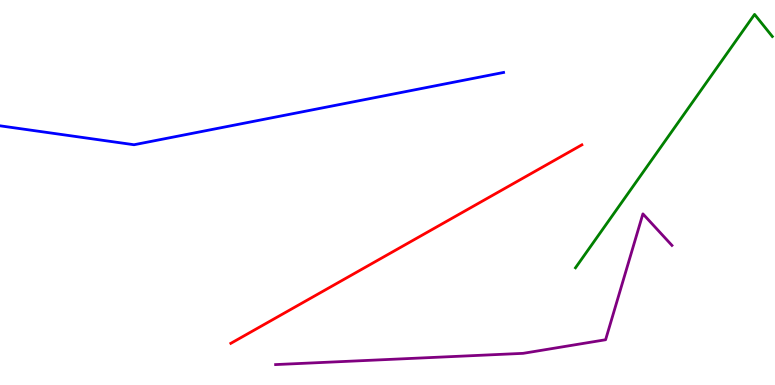[{'lines': ['blue', 'red'], 'intersections': []}, {'lines': ['green', 'red'], 'intersections': []}, {'lines': ['purple', 'red'], 'intersections': []}, {'lines': ['blue', 'green'], 'intersections': []}, {'lines': ['blue', 'purple'], 'intersections': []}, {'lines': ['green', 'purple'], 'intersections': []}]